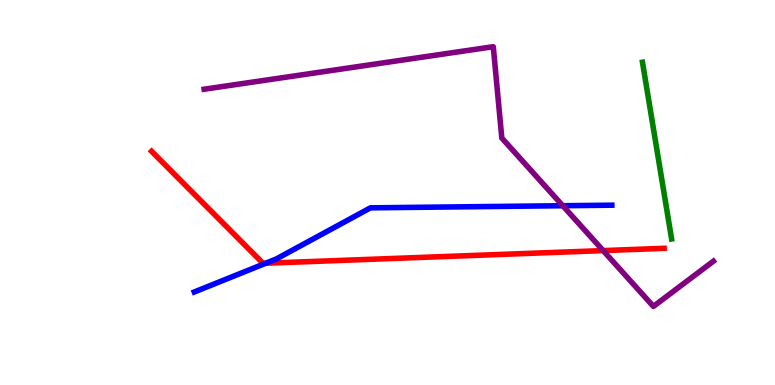[{'lines': ['blue', 'red'], 'intersections': [{'x': 3.43, 'y': 3.16}]}, {'lines': ['green', 'red'], 'intersections': []}, {'lines': ['purple', 'red'], 'intersections': [{'x': 7.78, 'y': 3.49}]}, {'lines': ['blue', 'green'], 'intersections': []}, {'lines': ['blue', 'purple'], 'intersections': [{'x': 7.26, 'y': 4.66}]}, {'lines': ['green', 'purple'], 'intersections': []}]